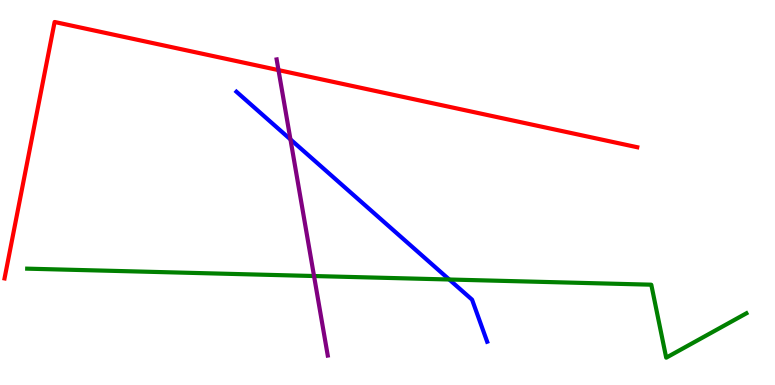[{'lines': ['blue', 'red'], 'intersections': []}, {'lines': ['green', 'red'], 'intersections': []}, {'lines': ['purple', 'red'], 'intersections': [{'x': 3.59, 'y': 8.18}]}, {'lines': ['blue', 'green'], 'intersections': [{'x': 5.8, 'y': 2.74}]}, {'lines': ['blue', 'purple'], 'intersections': [{'x': 3.75, 'y': 6.38}]}, {'lines': ['green', 'purple'], 'intersections': [{'x': 4.05, 'y': 2.83}]}]